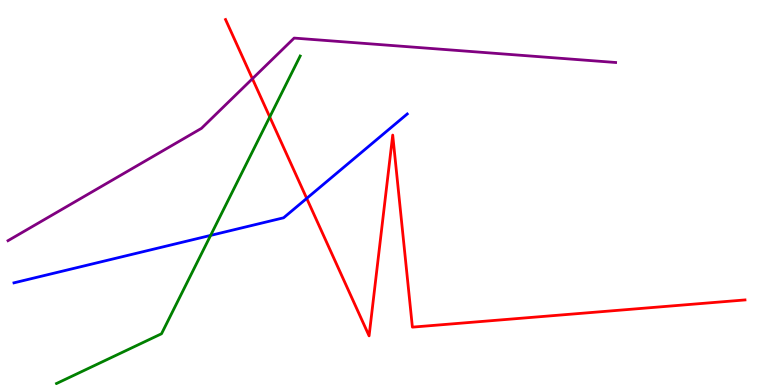[{'lines': ['blue', 'red'], 'intersections': [{'x': 3.96, 'y': 4.85}]}, {'lines': ['green', 'red'], 'intersections': [{'x': 3.48, 'y': 6.96}]}, {'lines': ['purple', 'red'], 'intersections': [{'x': 3.26, 'y': 7.95}]}, {'lines': ['blue', 'green'], 'intersections': [{'x': 2.72, 'y': 3.89}]}, {'lines': ['blue', 'purple'], 'intersections': []}, {'lines': ['green', 'purple'], 'intersections': []}]